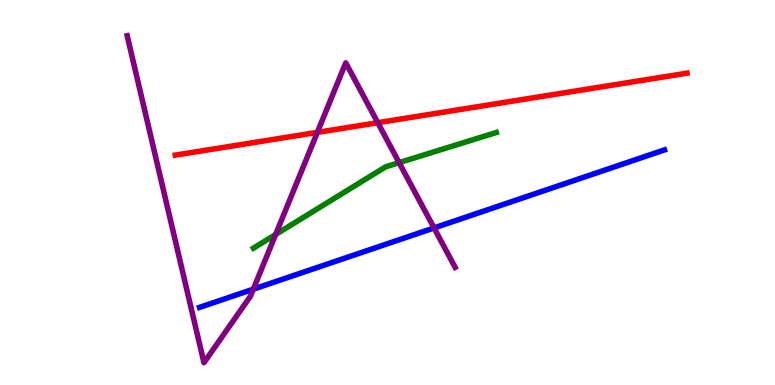[{'lines': ['blue', 'red'], 'intersections': []}, {'lines': ['green', 'red'], 'intersections': []}, {'lines': ['purple', 'red'], 'intersections': [{'x': 4.09, 'y': 6.56}, {'x': 4.87, 'y': 6.81}]}, {'lines': ['blue', 'green'], 'intersections': []}, {'lines': ['blue', 'purple'], 'intersections': [{'x': 3.27, 'y': 2.49}, {'x': 5.6, 'y': 4.08}]}, {'lines': ['green', 'purple'], 'intersections': [{'x': 3.56, 'y': 3.91}, {'x': 5.15, 'y': 5.78}]}]